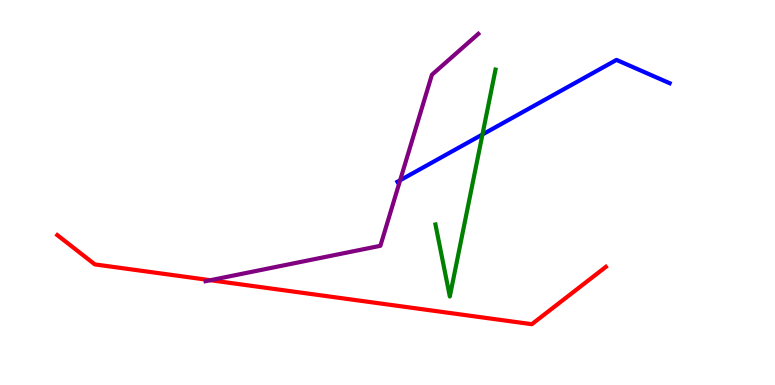[{'lines': ['blue', 'red'], 'intersections': []}, {'lines': ['green', 'red'], 'intersections': []}, {'lines': ['purple', 'red'], 'intersections': [{'x': 2.71, 'y': 2.72}]}, {'lines': ['blue', 'green'], 'intersections': [{'x': 6.23, 'y': 6.51}]}, {'lines': ['blue', 'purple'], 'intersections': [{'x': 5.16, 'y': 5.32}]}, {'lines': ['green', 'purple'], 'intersections': []}]